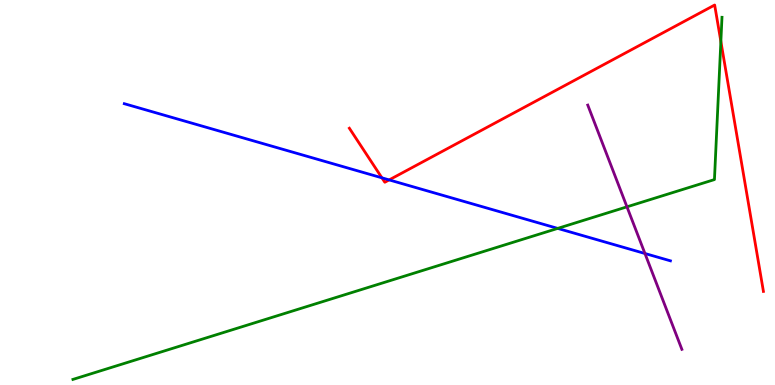[{'lines': ['blue', 'red'], 'intersections': [{'x': 4.93, 'y': 5.38}, {'x': 5.02, 'y': 5.33}]}, {'lines': ['green', 'red'], 'intersections': [{'x': 9.3, 'y': 8.92}]}, {'lines': ['purple', 'red'], 'intersections': []}, {'lines': ['blue', 'green'], 'intersections': [{'x': 7.2, 'y': 4.07}]}, {'lines': ['blue', 'purple'], 'intersections': [{'x': 8.32, 'y': 3.42}]}, {'lines': ['green', 'purple'], 'intersections': [{'x': 8.09, 'y': 4.63}]}]